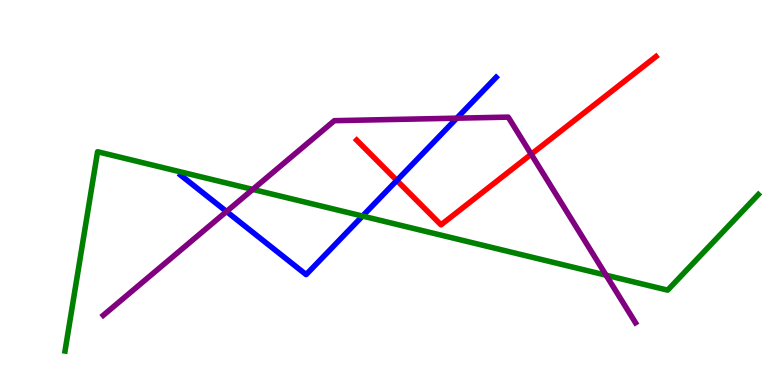[{'lines': ['blue', 'red'], 'intersections': [{'x': 5.12, 'y': 5.31}]}, {'lines': ['green', 'red'], 'intersections': []}, {'lines': ['purple', 'red'], 'intersections': [{'x': 6.85, 'y': 5.99}]}, {'lines': ['blue', 'green'], 'intersections': [{'x': 4.68, 'y': 4.39}]}, {'lines': ['blue', 'purple'], 'intersections': [{'x': 2.92, 'y': 4.51}, {'x': 5.89, 'y': 6.93}]}, {'lines': ['green', 'purple'], 'intersections': [{'x': 3.26, 'y': 5.08}, {'x': 7.82, 'y': 2.85}]}]